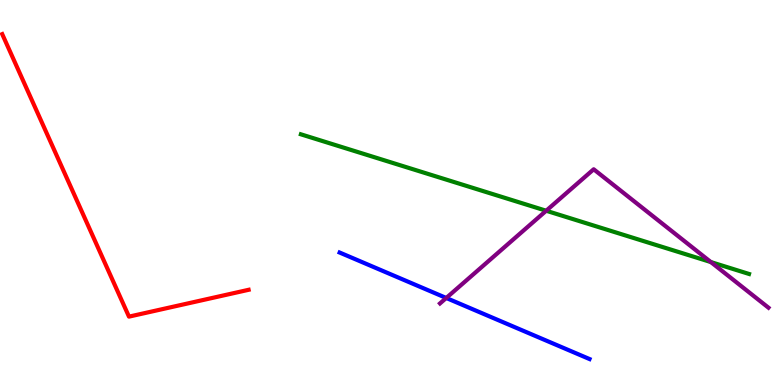[{'lines': ['blue', 'red'], 'intersections': []}, {'lines': ['green', 'red'], 'intersections': []}, {'lines': ['purple', 'red'], 'intersections': []}, {'lines': ['blue', 'green'], 'intersections': []}, {'lines': ['blue', 'purple'], 'intersections': [{'x': 5.76, 'y': 2.26}]}, {'lines': ['green', 'purple'], 'intersections': [{'x': 7.05, 'y': 4.53}, {'x': 9.17, 'y': 3.19}]}]